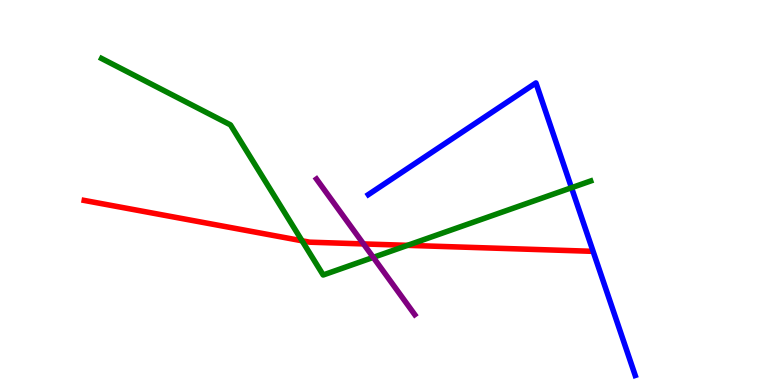[{'lines': ['blue', 'red'], 'intersections': []}, {'lines': ['green', 'red'], 'intersections': [{'x': 3.9, 'y': 3.75}, {'x': 5.26, 'y': 3.63}]}, {'lines': ['purple', 'red'], 'intersections': [{'x': 4.69, 'y': 3.66}]}, {'lines': ['blue', 'green'], 'intersections': [{'x': 7.37, 'y': 5.12}]}, {'lines': ['blue', 'purple'], 'intersections': []}, {'lines': ['green', 'purple'], 'intersections': [{'x': 4.82, 'y': 3.31}]}]